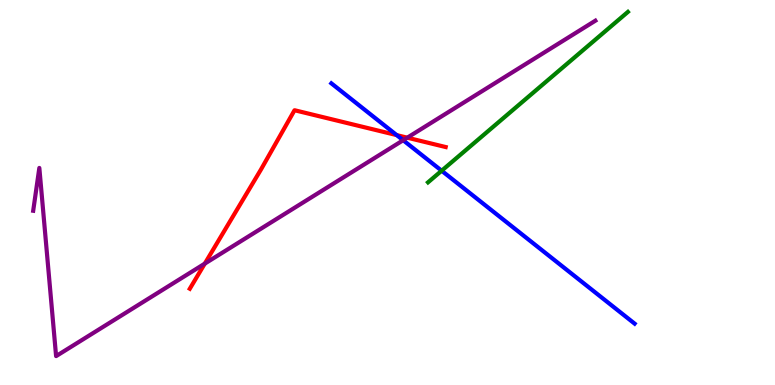[{'lines': ['blue', 'red'], 'intersections': [{'x': 5.12, 'y': 6.49}]}, {'lines': ['green', 'red'], 'intersections': []}, {'lines': ['purple', 'red'], 'intersections': [{'x': 2.64, 'y': 3.15}, {'x': 5.26, 'y': 6.42}]}, {'lines': ['blue', 'green'], 'intersections': [{'x': 5.7, 'y': 5.57}]}, {'lines': ['blue', 'purple'], 'intersections': [{'x': 5.2, 'y': 6.36}]}, {'lines': ['green', 'purple'], 'intersections': []}]